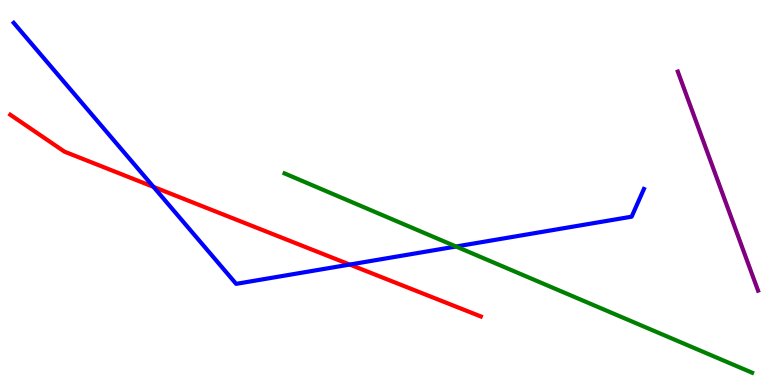[{'lines': ['blue', 'red'], 'intersections': [{'x': 1.98, 'y': 5.15}, {'x': 4.51, 'y': 3.13}]}, {'lines': ['green', 'red'], 'intersections': []}, {'lines': ['purple', 'red'], 'intersections': []}, {'lines': ['blue', 'green'], 'intersections': [{'x': 5.88, 'y': 3.6}]}, {'lines': ['blue', 'purple'], 'intersections': []}, {'lines': ['green', 'purple'], 'intersections': []}]